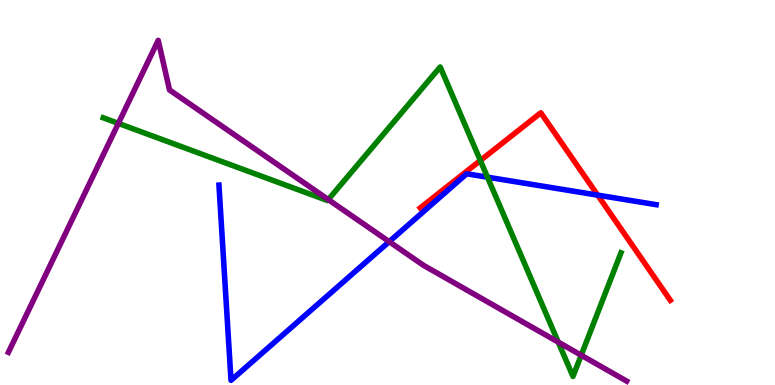[{'lines': ['blue', 'red'], 'intersections': [{'x': 7.71, 'y': 4.93}]}, {'lines': ['green', 'red'], 'intersections': [{'x': 6.2, 'y': 5.83}]}, {'lines': ['purple', 'red'], 'intersections': []}, {'lines': ['blue', 'green'], 'intersections': [{'x': 6.29, 'y': 5.4}]}, {'lines': ['blue', 'purple'], 'intersections': [{'x': 5.02, 'y': 3.72}]}, {'lines': ['green', 'purple'], 'intersections': [{'x': 1.53, 'y': 6.8}, {'x': 4.24, 'y': 4.82}, {'x': 7.2, 'y': 1.11}, {'x': 7.5, 'y': 0.774}]}]